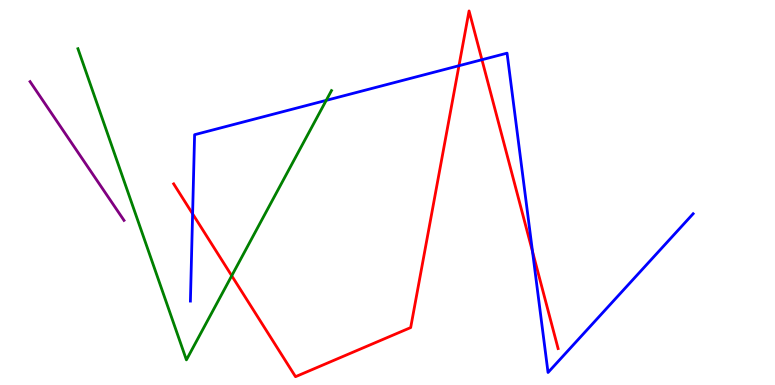[{'lines': ['blue', 'red'], 'intersections': [{'x': 2.49, 'y': 4.45}, {'x': 5.92, 'y': 8.29}, {'x': 6.22, 'y': 8.45}, {'x': 6.87, 'y': 3.47}]}, {'lines': ['green', 'red'], 'intersections': [{'x': 2.99, 'y': 2.84}]}, {'lines': ['purple', 'red'], 'intersections': []}, {'lines': ['blue', 'green'], 'intersections': [{'x': 4.21, 'y': 7.39}]}, {'lines': ['blue', 'purple'], 'intersections': []}, {'lines': ['green', 'purple'], 'intersections': []}]